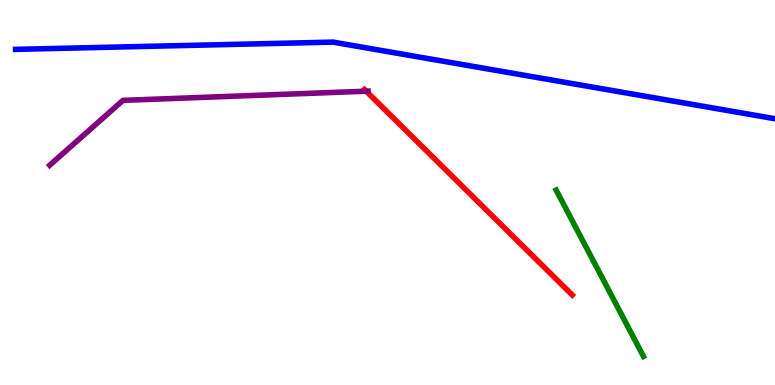[{'lines': ['blue', 'red'], 'intersections': []}, {'lines': ['green', 'red'], 'intersections': []}, {'lines': ['purple', 'red'], 'intersections': [{'x': 4.73, 'y': 7.63}]}, {'lines': ['blue', 'green'], 'intersections': []}, {'lines': ['blue', 'purple'], 'intersections': []}, {'lines': ['green', 'purple'], 'intersections': []}]